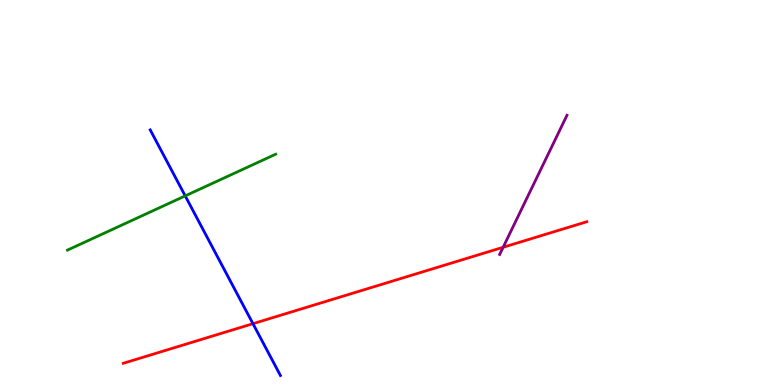[{'lines': ['blue', 'red'], 'intersections': [{'x': 3.26, 'y': 1.59}]}, {'lines': ['green', 'red'], 'intersections': []}, {'lines': ['purple', 'red'], 'intersections': [{'x': 6.49, 'y': 3.58}]}, {'lines': ['blue', 'green'], 'intersections': [{'x': 2.39, 'y': 4.91}]}, {'lines': ['blue', 'purple'], 'intersections': []}, {'lines': ['green', 'purple'], 'intersections': []}]